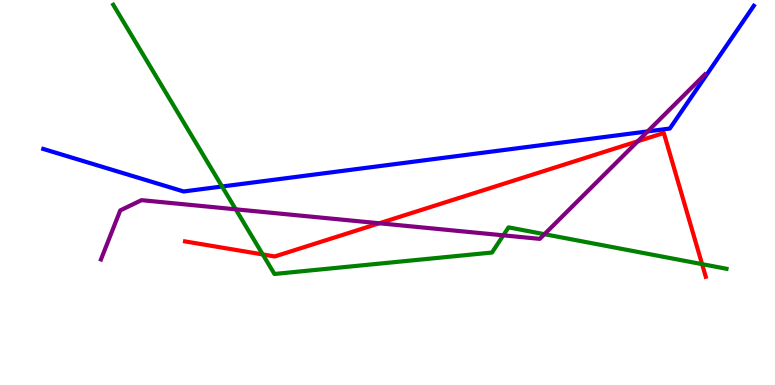[{'lines': ['blue', 'red'], 'intersections': []}, {'lines': ['green', 'red'], 'intersections': [{'x': 3.39, 'y': 3.39}, {'x': 9.06, 'y': 3.14}]}, {'lines': ['purple', 'red'], 'intersections': [{'x': 4.89, 'y': 4.2}, {'x': 8.23, 'y': 6.33}]}, {'lines': ['blue', 'green'], 'intersections': [{'x': 2.87, 'y': 5.16}]}, {'lines': ['blue', 'purple'], 'intersections': [{'x': 8.36, 'y': 6.59}]}, {'lines': ['green', 'purple'], 'intersections': [{'x': 3.04, 'y': 4.56}, {'x': 6.49, 'y': 3.89}, {'x': 7.03, 'y': 3.92}]}]